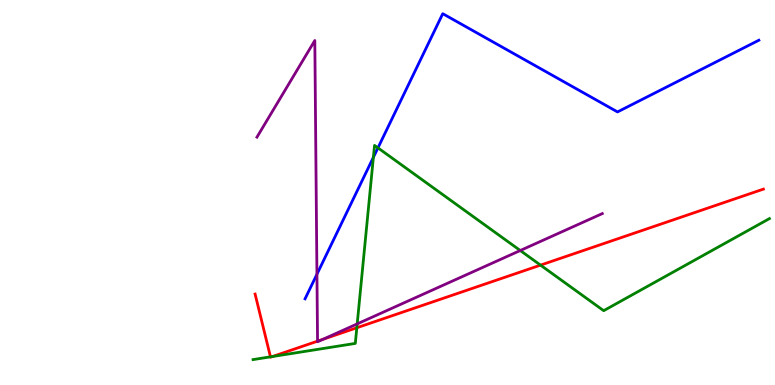[{'lines': ['blue', 'red'], 'intersections': []}, {'lines': ['green', 'red'], 'intersections': [{'x': 3.49, 'y': 0.731}, {'x': 3.52, 'y': 0.74}, {'x': 4.6, 'y': 1.49}, {'x': 6.97, 'y': 3.11}]}, {'lines': ['purple', 'red'], 'intersections': [{'x': 4.1, 'y': 1.14}, {'x': 4.17, 'y': 1.19}]}, {'lines': ['blue', 'green'], 'intersections': [{'x': 4.82, 'y': 5.91}, {'x': 4.88, 'y': 6.16}]}, {'lines': ['blue', 'purple'], 'intersections': [{'x': 4.09, 'y': 2.88}]}, {'lines': ['green', 'purple'], 'intersections': [{'x': 4.61, 'y': 1.59}, {'x': 6.71, 'y': 3.49}]}]